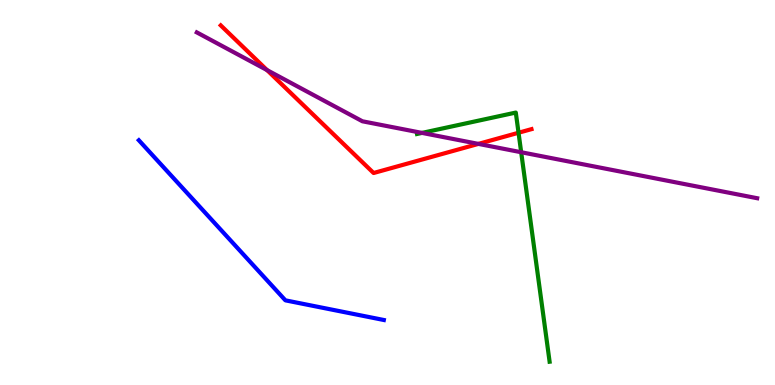[{'lines': ['blue', 'red'], 'intersections': []}, {'lines': ['green', 'red'], 'intersections': [{'x': 6.69, 'y': 6.55}]}, {'lines': ['purple', 'red'], 'intersections': [{'x': 3.45, 'y': 8.18}, {'x': 6.17, 'y': 6.26}]}, {'lines': ['blue', 'green'], 'intersections': []}, {'lines': ['blue', 'purple'], 'intersections': []}, {'lines': ['green', 'purple'], 'intersections': [{'x': 5.45, 'y': 6.55}, {'x': 6.72, 'y': 6.05}]}]